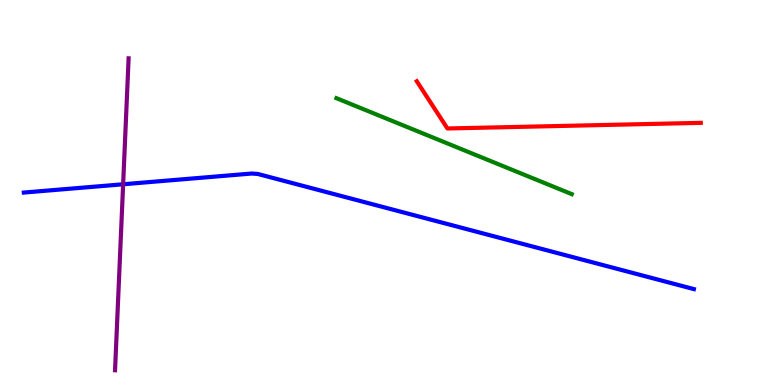[{'lines': ['blue', 'red'], 'intersections': []}, {'lines': ['green', 'red'], 'intersections': []}, {'lines': ['purple', 'red'], 'intersections': []}, {'lines': ['blue', 'green'], 'intersections': []}, {'lines': ['blue', 'purple'], 'intersections': [{'x': 1.59, 'y': 5.21}]}, {'lines': ['green', 'purple'], 'intersections': []}]